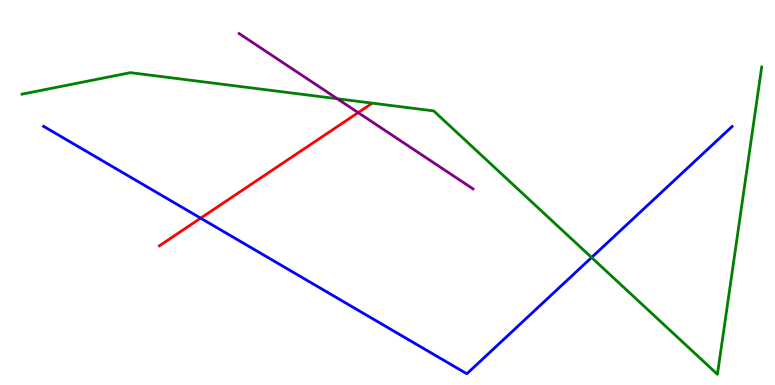[{'lines': ['blue', 'red'], 'intersections': [{'x': 2.59, 'y': 4.33}]}, {'lines': ['green', 'red'], 'intersections': []}, {'lines': ['purple', 'red'], 'intersections': [{'x': 4.62, 'y': 7.07}]}, {'lines': ['blue', 'green'], 'intersections': [{'x': 7.63, 'y': 3.31}]}, {'lines': ['blue', 'purple'], 'intersections': []}, {'lines': ['green', 'purple'], 'intersections': [{'x': 4.35, 'y': 7.44}]}]